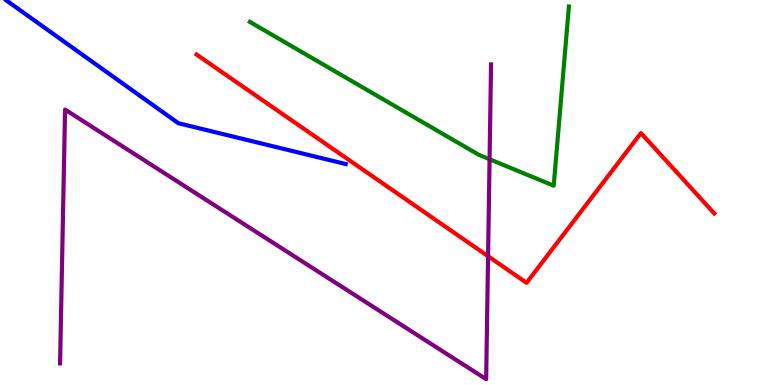[{'lines': ['blue', 'red'], 'intersections': []}, {'lines': ['green', 'red'], 'intersections': []}, {'lines': ['purple', 'red'], 'intersections': [{'x': 6.3, 'y': 3.35}]}, {'lines': ['blue', 'green'], 'intersections': []}, {'lines': ['blue', 'purple'], 'intersections': []}, {'lines': ['green', 'purple'], 'intersections': [{'x': 6.32, 'y': 5.86}]}]